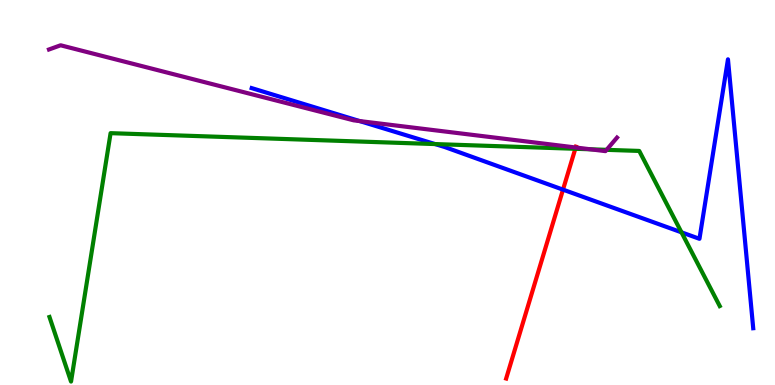[{'lines': ['blue', 'red'], 'intersections': [{'x': 7.26, 'y': 5.07}]}, {'lines': ['green', 'red'], 'intersections': [{'x': 7.42, 'y': 6.14}]}, {'lines': ['purple', 'red'], 'intersections': [{'x': 7.43, 'y': 6.17}]}, {'lines': ['blue', 'green'], 'intersections': [{'x': 5.61, 'y': 6.26}, {'x': 8.79, 'y': 3.97}]}, {'lines': ['blue', 'purple'], 'intersections': [{'x': 4.64, 'y': 6.86}]}, {'lines': ['green', 'purple'], 'intersections': [{'x': 7.62, 'y': 6.12}, {'x': 7.83, 'y': 6.11}]}]